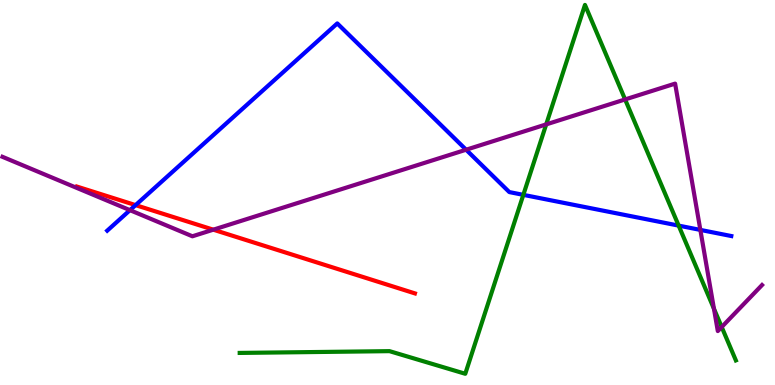[{'lines': ['blue', 'red'], 'intersections': [{'x': 1.75, 'y': 4.67}]}, {'lines': ['green', 'red'], 'intersections': []}, {'lines': ['purple', 'red'], 'intersections': [{'x': 2.75, 'y': 4.03}]}, {'lines': ['blue', 'green'], 'intersections': [{'x': 6.75, 'y': 4.94}, {'x': 8.76, 'y': 4.14}]}, {'lines': ['blue', 'purple'], 'intersections': [{'x': 1.68, 'y': 4.54}, {'x': 6.01, 'y': 6.11}, {'x': 9.04, 'y': 4.03}]}, {'lines': ['green', 'purple'], 'intersections': [{'x': 7.05, 'y': 6.77}, {'x': 8.07, 'y': 7.42}, {'x': 9.21, 'y': 1.98}, {'x': 9.31, 'y': 1.51}]}]